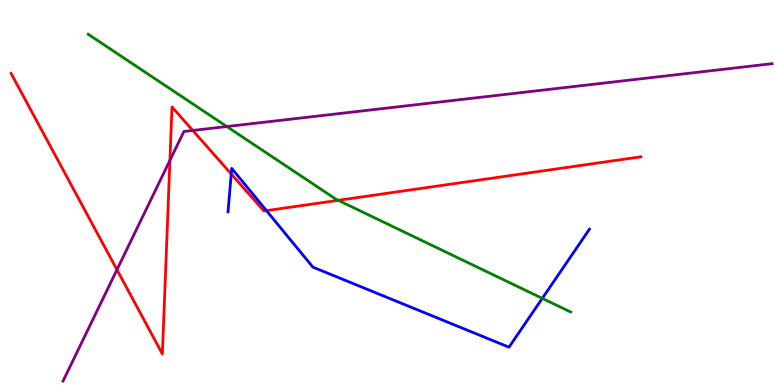[{'lines': ['blue', 'red'], 'intersections': [{'x': 2.98, 'y': 5.48}, {'x': 3.44, 'y': 4.53}]}, {'lines': ['green', 'red'], 'intersections': [{'x': 4.36, 'y': 4.8}]}, {'lines': ['purple', 'red'], 'intersections': [{'x': 1.51, 'y': 2.99}, {'x': 2.19, 'y': 5.83}, {'x': 2.49, 'y': 6.61}]}, {'lines': ['blue', 'green'], 'intersections': [{'x': 7.0, 'y': 2.25}]}, {'lines': ['blue', 'purple'], 'intersections': []}, {'lines': ['green', 'purple'], 'intersections': [{'x': 2.93, 'y': 6.71}]}]